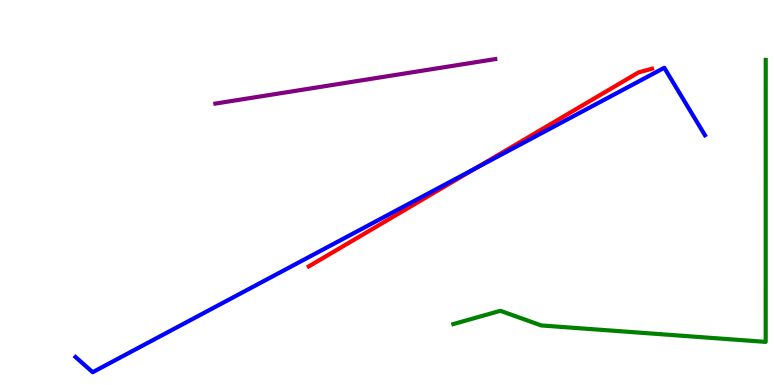[{'lines': ['blue', 'red'], 'intersections': [{'x': 6.13, 'y': 5.63}]}, {'lines': ['green', 'red'], 'intersections': []}, {'lines': ['purple', 'red'], 'intersections': []}, {'lines': ['blue', 'green'], 'intersections': []}, {'lines': ['blue', 'purple'], 'intersections': []}, {'lines': ['green', 'purple'], 'intersections': []}]